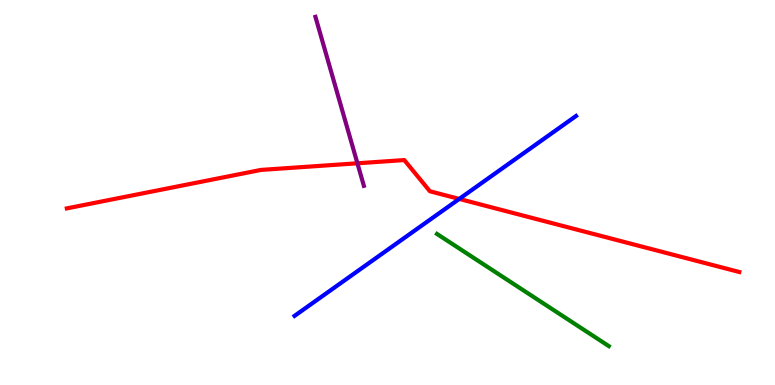[{'lines': ['blue', 'red'], 'intersections': [{'x': 5.93, 'y': 4.83}]}, {'lines': ['green', 'red'], 'intersections': []}, {'lines': ['purple', 'red'], 'intersections': [{'x': 4.61, 'y': 5.76}]}, {'lines': ['blue', 'green'], 'intersections': []}, {'lines': ['blue', 'purple'], 'intersections': []}, {'lines': ['green', 'purple'], 'intersections': []}]